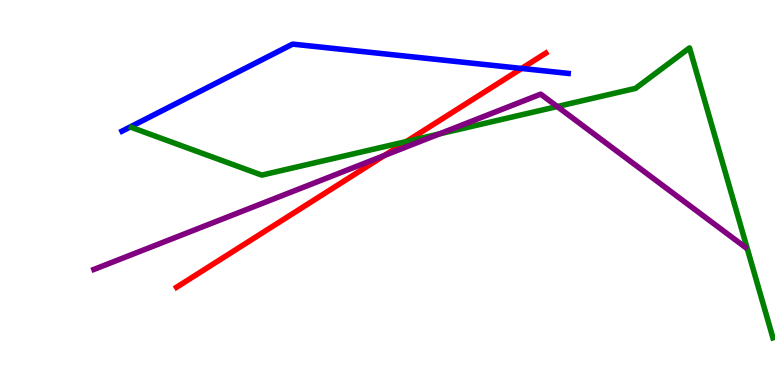[{'lines': ['blue', 'red'], 'intersections': [{'x': 6.73, 'y': 8.22}]}, {'lines': ['green', 'red'], 'intersections': [{'x': 5.24, 'y': 6.32}]}, {'lines': ['purple', 'red'], 'intersections': [{'x': 4.96, 'y': 5.96}]}, {'lines': ['blue', 'green'], 'intersections': []}, {'lines': ['blue', 'purple'], 'intersections': []}, {'lines': ['green', 'purple'], 'intersections': [{'x': 5.67, 'y': 6.52}, {'x': 7.19, 'y': 7.23}]}]